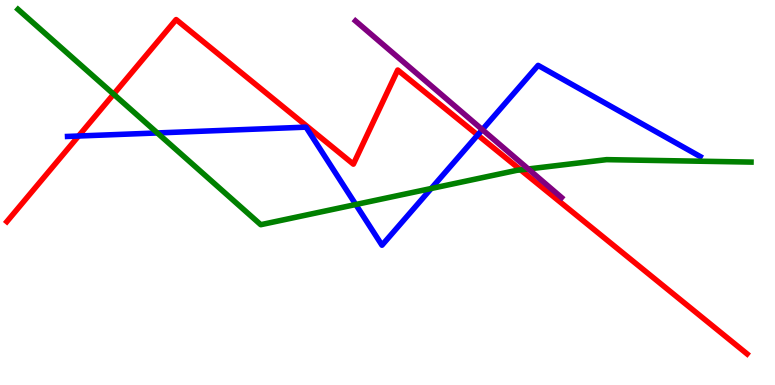[{'lines': ['blue', 'red'], 'intersections': [{'x': 1.01, 'y': 6.47}, {'x': 6.16, 'y': 6.49}]}, {'lines': ['green', 'red'], 'intersections': [{'x': 1.47, 'y': 7.55}, {'x': 6.72, 'y': 5.59}]}, {'lines': ['purple', 'red'], 'intersections': []}, {'lines': ['blue', 'green'], 'intersections': [{'x': 2.03, 'y': 6.55}, {'x': 4.59, 'y': 4.69}, {'x': 5.56, 'y': 5.1}]}, {'lines': ['blue', 'purple'], 'intersections': [{'x': 6.22, 'y': 6.63}]}, {'lines': ['green', 'purple'], 'intersections': [{'x': 6.82, 'y': 5.61}]}]